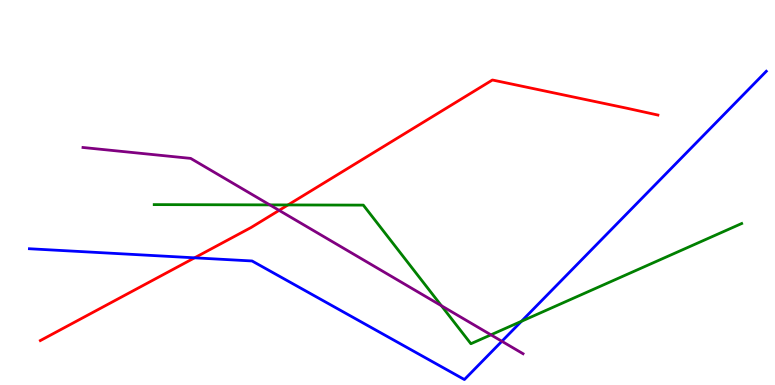[{'lines': ['blue', 'red'], 'intersections': [{'x': 2.51, 'y': 3.3}]}, {'lines': ['green', 'red'], 'intersections': [{'x': 3.72, 'y': 4.68}]}, {'lines': ['purple', 'red'], 'intersections': [{'x': 3.6, 'y': 4.54}]}, {'lines': ['blue', 'green'], 'intersections': [{'x': 6.73, 'y': 1.66}]}, {'lines': ['blue', 'purple'], 'intersections': [{'x': 6.48, 'y': 1.14}]}, {'lines': ['green', 'purple'], 'intersections': [{'x': 3.48, 'y': 4.68}, {'x': 5.7, 'y': 2.06}, {'x': 6.33, 'y': 1.3}]}]